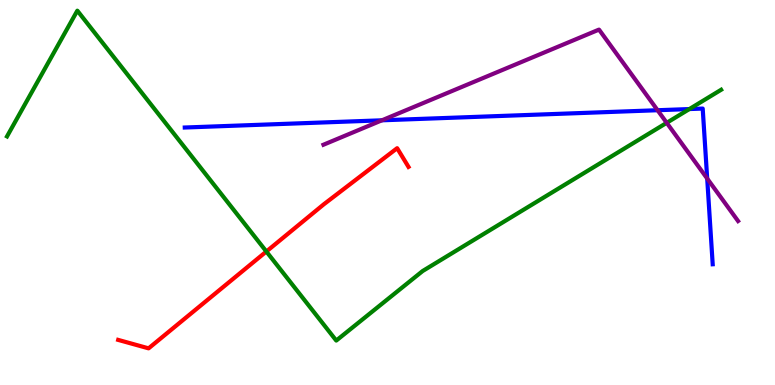[{'lines': ['blue', 'red'], 'intersections': []}, {'lines': ['green', 'red'], 'intersections': [{'x': 3.44, 'y': 3.47}]}, {'lines': ['purple', 'red'], 'intersections': []}, {'lines': ['blue', 'green'], 'intersections': [{'x': 8.89, 'y': 7.17}]}, {'lines': ['blue', 'purple'], 'intersections': [{'x': 4.93, 'y': 6.88}, {'x': 8.48, 'y': 7.14}, {'x': 9.13, 'y': 5.36}]}, {'lines': ['green', 'purple'], 'intersections': [{'x': 8.6, 'y': 6.81}]}]